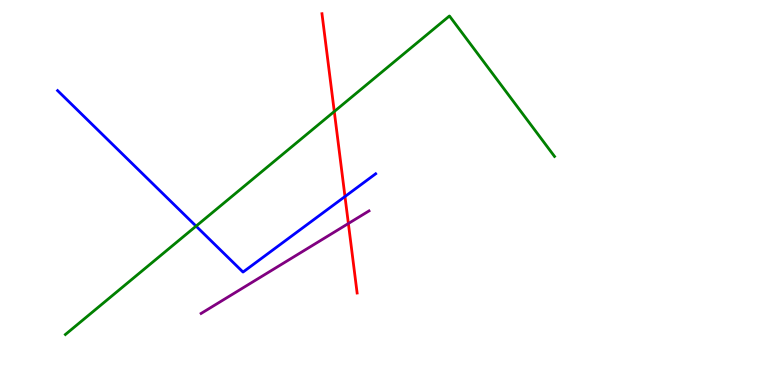[{'lines': ['blue', 'red'], 'intersections': [{'x': 4.45, 'y': 4.9}]}, {'lines': ['green', 'red'], 'intersections': [{'x': 4.31, 'y': 7.1}]}, {'lines': ['purple', 'red'], 'intersections': [{'x': 4.5, 'y': 4.19}]}, {'lines': ['blue', 'green'], 'intersections': [{'x': 2.53, 'y': 4.13}]}, {'lines': ['blue', 'purple'], 'intersections': []}, {'lines': ['green', 'purple'], 'intersections': []}]